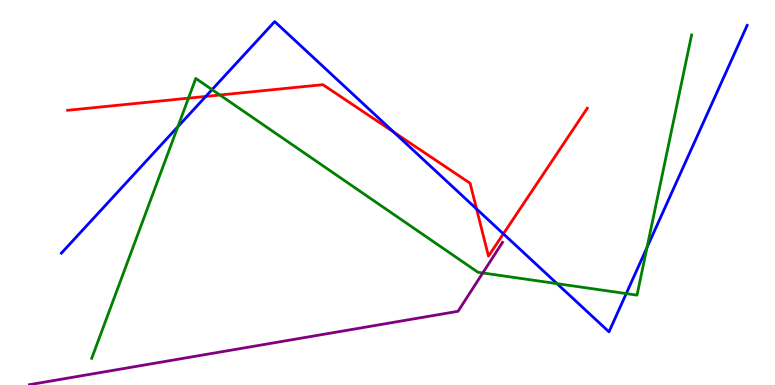[{'lines': ['blue', 'red'], 'intersections': [{'x': 2.66, 'y': 7.5}, {'x': 5.08, 'y': 6.57}, {'x': 6.15, 'y': 4.57}, {'x': 6.5, 'y': 3.93}]}, {'lines': ['green', 'red'], 'intersections': [{'x': 2.43, 'y': 7.45}, {'x': 2.84, 'y': 7.53}]}, {'lines': ['purple', 'red'], 'intersections': []}, {'lines': ['blue', 'green'], 'intersections': [{'x': 2.29, 'y': 6.71}, {'x': 2.74, 'y': 7.67}, {'x': 7.19, 'y': 2.63}, {'x': 8.08, 'y': 2.37}, {'x': 8.35, 'y': 3.57}]}, {'lines': ['blue', 'purple'], 'intersections': []}, {'lines': ['green', 'purple'], 'intersections': [{'x': 6.23, 'y': 2.91}]}]